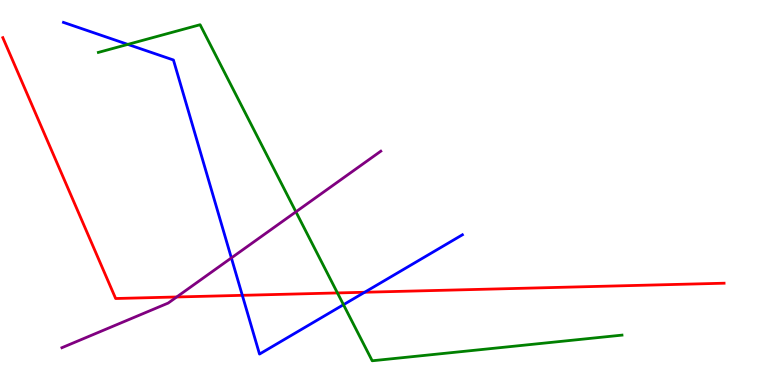[{'lines': ['blue', 'red'], 'intersections': [{'x': 3.13, 'y': 2.33}, {'x': 4.71, 'y': 2.41}]}, {'lines': ['green', 'red'], 'intersections': [{'x': 4.35, 'y': 2.39}]}, {'lines': ['purple', 'red'], 'intersections': [{'x': 2.28, 'y': 2.29}]}, {'lines': ['blue', 'green'], 'intersections': [{'x': 1.65, 'y': 8.85}, {'x': 4.43, 'y': 2.09}]}, {'lines': ['blue', 'purple'], 'intersections': [{'x': 2.99, 'y': 3.3}]}, {'lines': ['green', 'purple'], 'intersections': [{'x': 3.82, 'y': 4.5}]}]